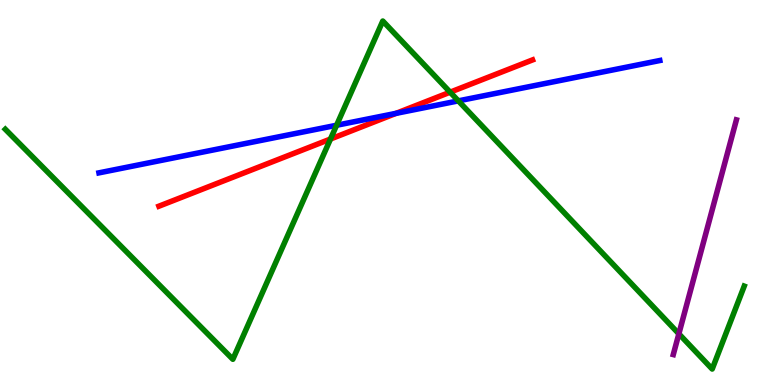[{'lines': ['blue', 'red'], 'intersections': [{'x': 5.11, 'y': 7.06}]}, {'lines': ['green', 'red'], 'intersections': [{'x': 4.26, 'y': 6.39}, {'x': 5.81, 'y': 7.61}]}, {'lines': ['purple', 'red'], 'intersections': []}, {'lines': ['blue', 'green'], 'intersections': [{'x': 4.34, 'y': 6.75}, {'x': 5.91, 'y': 7.38}]}, {'lines': ['blue', 'purple'], 'intersections': []}, {'lines': ['green', 'purple'], 'intersections': [{'x': 8.76, 'y': 1.33}]}]